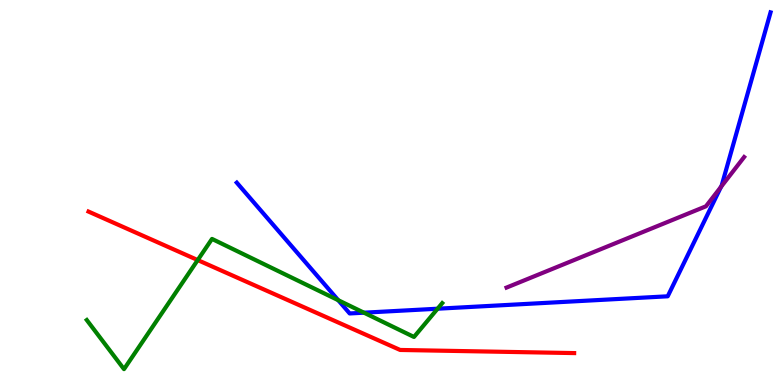[{'lines': ['blue', 'red'], 'intersections': []}, {'lines': ['green', 'red'], 'intersections': [{'x': 2.55, 'y': 3.24}]}, {'lines': ['purple', 'red'], 'intersections': []}, {'lines': ['blue', 'green'], 'intersections': [{'x': 4.36, 'y': 2.2}, {'x': 4.7, 'y': 1.88}, {'x': 5.65, 'y': 1.98}]}, {'lines': ['blue', 'purple'], 'intersections': [{'x': 9.3, 'y': 5.14}]}, {'lines': ['green', 'purple'], 'intersections': []}]